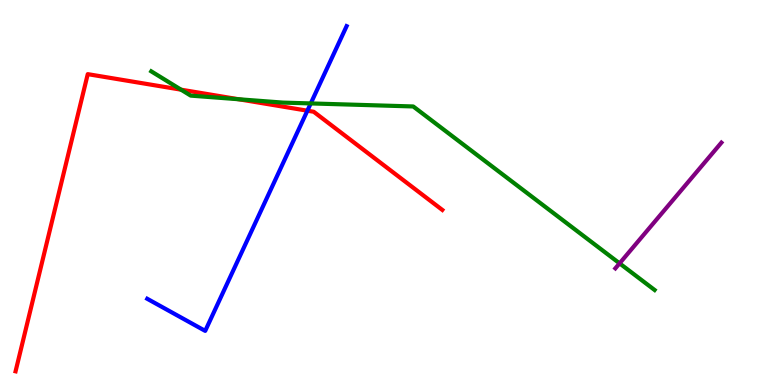[{'lines': ['blue', 'red'], 'intersections': [{'x': 3.97, 'y': 7.12}]}, {'lines': ['green', 'red'], 'intersections': [{'x': 2.34, 'y': 7.67}, {'x': 3.08, 'y': 7.42}]}, {'lines': ['purple', 'red'], 'intersections': []}, {'lines': ['blue', 'green'], 'intersections': [{'x': 4.01, 'y': 7.31}]}, {'lines': ['blue', 'purple'], 'intersections': []}, {'lines': ['green', 'purple'], 'intersections': [{'x': 7.99, 'y': 3.16}]}]